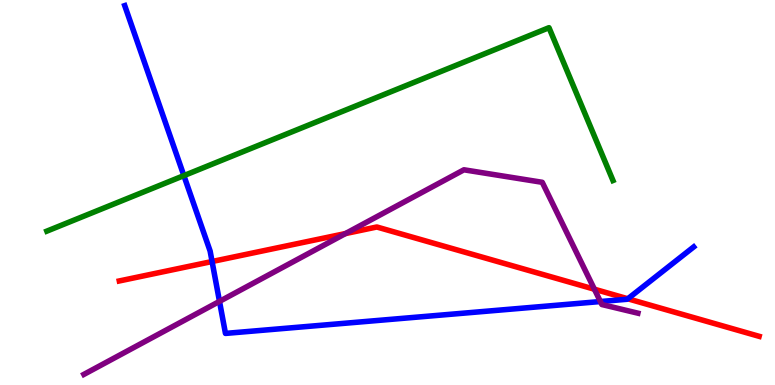[{'lines': ['blue', 'red'], 'intersections': [{'x': 2.74, 'y': 3.21}, {'x': 8.1, 'y': 2.24}]}, {'lines': ['green', 'red'], 'intersections': []}, {'lines': ['purple', 'red'], 'intersections': [{'x': 4.46, 'y': 3.93}, {'x': 7.67, 'y': 2.49}]}, {'lines': ['blue', 'green'], 'intersections': [{'x': 2.37, 'y': 5.44}]}, {'lines': ['blue', 'purple'], 'intersections': [{'x': 2.83, 'y': 2.17}, {'x': 7.75, 'y': 2.17}]}, {'lines': ['green', 'purple'], 'intersections': []}]